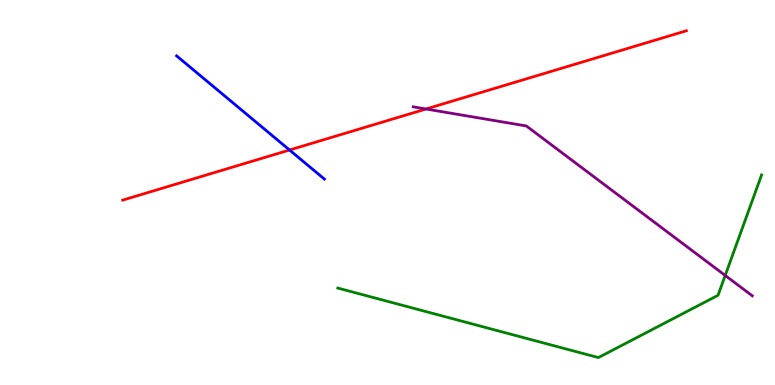[{'lines': ['blue', 'red'], 'intersections': [{'x': 3.74, 'y': 6.1}]}, {'lines': ['green', 'red'], 'intersections': []}, {'lines': ['purple', 'red'], 'intersections': [{'x': 5.5, 'y': 7.17}]}, {'lines': ['blue', 'green'], 'intersections': []}, {'lines': ['blue', 'purple'], 'intersections': []}, {'lines': ['green', 'purple'], 'intersections': [{'x': 9.36, 'y': 2.85}]}]